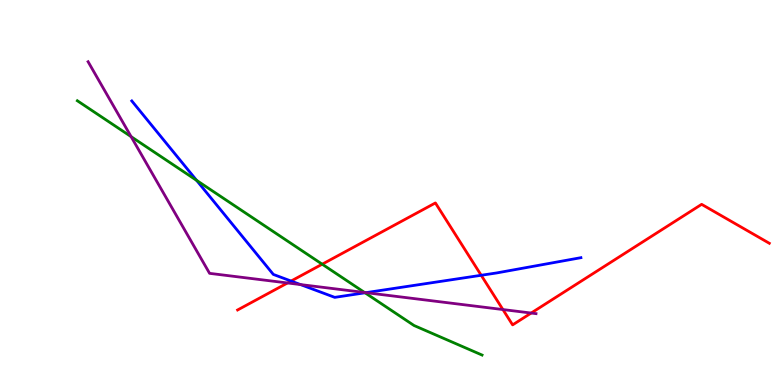[{'lines': ['blue', 'red'], 'intersections': [{'x': 3.76, 'y': 2.7}, {'x': 6.21, 'y': 2.85}]}, {'lines': ['green', 'red'], 'intersections': [{'x': 4.16, 'y': 3.14}]}, {'lines': ['purple', 'red'], 'intersections': [{'x': 3.71, 'y': 2.65}, {'x': 6.49, 'y': 1.96}, {'x': 6.85, 'y': 1.87}]}, {'lines': ['blue', 'green'], 'intersections': [{'x': 2.54, 'y': 5.32}, {'x': 4.71, 'y': 2.39}]}, {'lines': ['blue', 'purple'], 'intersections': [{'x': 3.88, 'y': 2.61}, {'x': 4.72, 'y': 2.4}]}, {'lines': ['green', 'purple'], 'intersections': [{'x': 1.69, 'y': 6.45}, {'x': 4.7, 'y': 2.4}]}]